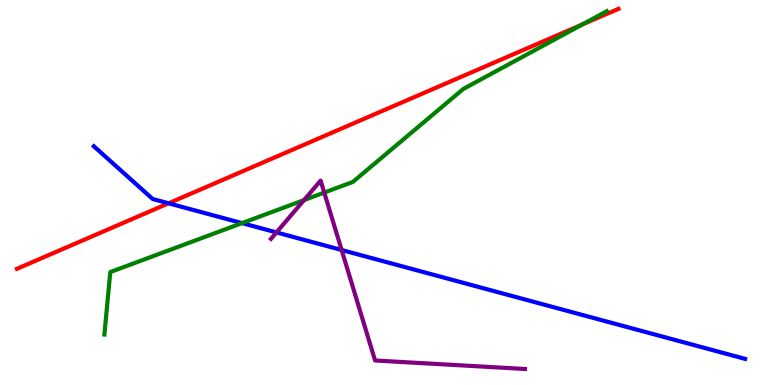[{'lines': ['blue', 'red'], 'intersections': [{'x': 2.17, 'y': 4.72}]}, {'lines': ['green', 'red'], 'intersections': [{'x': 7.51, 'y': 9.36}]}, {'lines': ['purple', 'red'], 'intersections': []}, {'lines': ['blue', 'green'], 'intersections': [{'x': 3.12, 'y': 4.2}]}, {'lines': ['blue', 'purple'], 'intersections': [{'x': 3.57, 'y': 3.96}, {'x': 4.41, 'y': 3.51}]}, {'lines': ['green', 'purple'], 'intersections': [{'x': 3.92, 'y': 4.8}, {'x': 4.18, 'y': 5.0}]}]